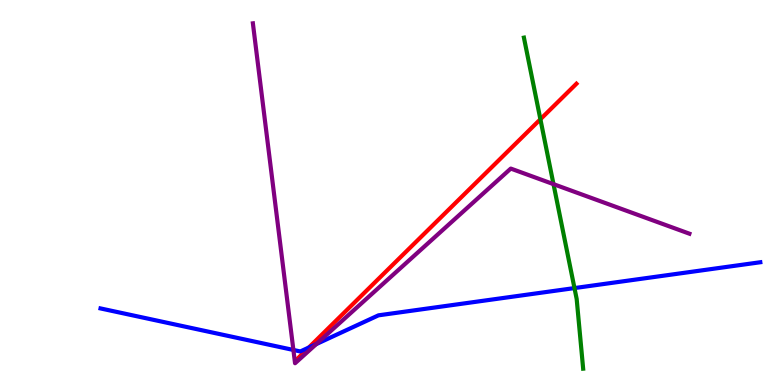[{'lines': ['blue', 'red'], 'intersections': [{'x': 3.98, 'y': 0.973}]}, {'lines': ['green', 'red'], 'intersections': [{'x': 6.97, 'y': 6.9}]}, {'lines': ['purple', 'red'], 'intersections': []}, {'lines': ['blue', 'green'], 'intersections': [{'x': 7.41, 'y': 2.52}]}, {'lines': ['blue', 'purple'], 'intersections': [{'x': 3.79, 'y': 0.91}, {'x': 4.08, 'y': 1.06}]}, {'lines': ['green', 'purple'], 'intersections': [{'x': 7.14, 'y': 5.22}]}]